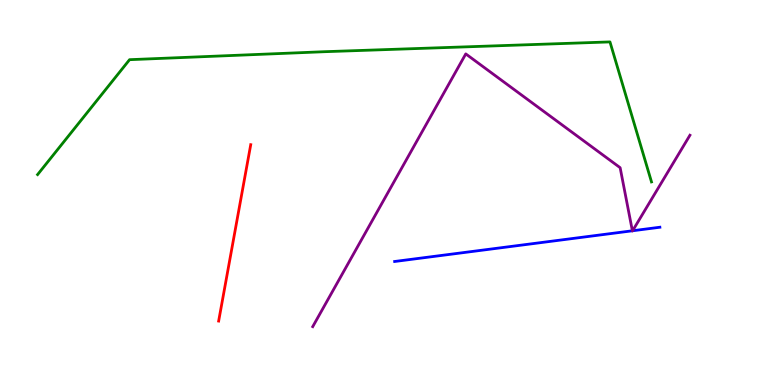[{'lines': ['blue', 'red'], 'intersections': []}, {'lines': ['green', 'red'], 'intersections': []}, {'lines': ['purple', 'red'], 'intersections': []}, {'lines': ['blue', 'green'], 'intersections': []}, {'lines': ['blue', 'purple'], 'intersections': [{'x': 8.16, 'y': 4.01}, {'x': 8.16, 'y': 4.01}]}, {'lines': ['green', 'purple'], 'intersections': []}]